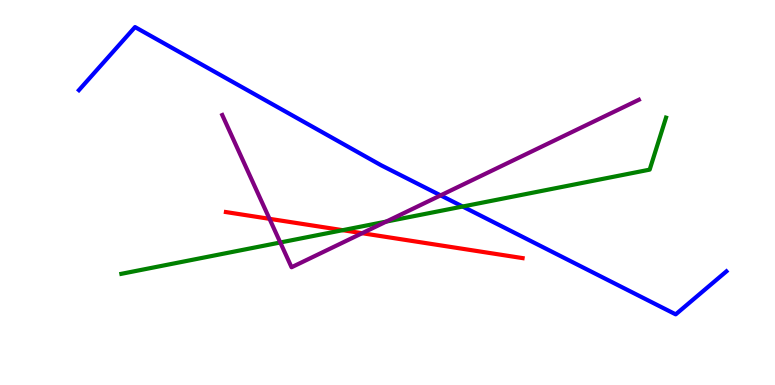[{'lines': ['blue', 'red'], 'intersections': []}, {'lines': ['green', 'red'], 'intersections': [{'x': 4.42, 'y': 4.02}]}, {'lines': ['purple', 'red'], 'intersections': [{'x': 3.48, 'y': 4.32}, {'x': 4.67, 'y': 3.94}]}, {'lines': ['blue', 'green'], 'intersections': [{'x': 5.97, 'y': 4.64}]}, {'lines': ['blue', 'purple'], 'intersections': [{'x': 5.69, 'y': 4.93}]}, {'lines': ['green', 'purple'], 'intersections': [{'x': 3.62, 'y': 3.7}, {'x': 4.98, 'y': 4.24}]}]